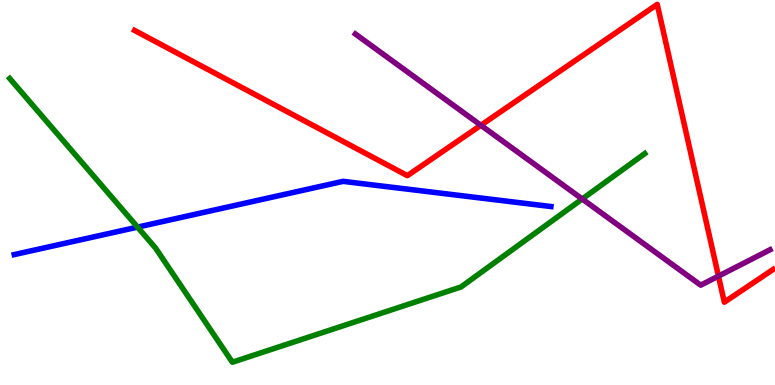[{'lines': ['blue', 'red'], 'intersections': []}, {'lines': ['green', 'red'], 'intersections': []}, {'lines': ['purple', 'red'], 'intersections': [{'x': 6.2, 'y': 6.75}, {'x': 9.27, 'y': 2.83}]}, {'lines': ['blue', 'green'], 'intersections': [{'x': 1.77, 'y': 4.1}]}, {'lines': ['blue', 'purple'], 'intersections': []}, {'lines': ['green', 'purple'], 'intersections': [{'x': 7.51, 'y': 4.83}]}]